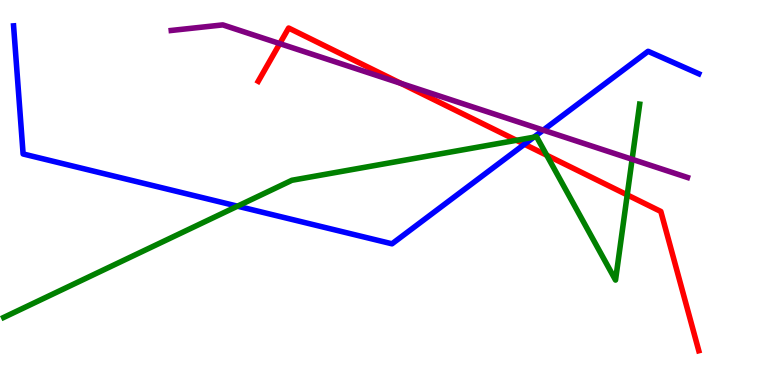[{'lines': ['blue', 'red'], 'intersections': [{'x': 6.77, 'y': 6.25}]}, {'lines': ['green', 'red'], 'intersections': [{'x': 6.66, 'y': 6.36}, {'x': 7.05, 'y': 5.97}, {'x': 8.09, 'y': 4.94}]}, {'lines': ['purple', 'red'], 'intersections': [{'x': 3.61, 'y': 8.87}, {'x': 5.17, 'y': 7.83}]}, {'lines': ['blue', 'green'], 'intersections': [{'x': 3.06, 'y': 4.64}, {'x': 6.89, 'y': 6.44}]}, {'lines': ['blue', 'purple'], 'intersections': [{'x': 7.01, 'y': 6.62}]}, {'lines': ['green', 'purple'], 'intersections': [{'x': 8.16, 'y': 5.86}]}]